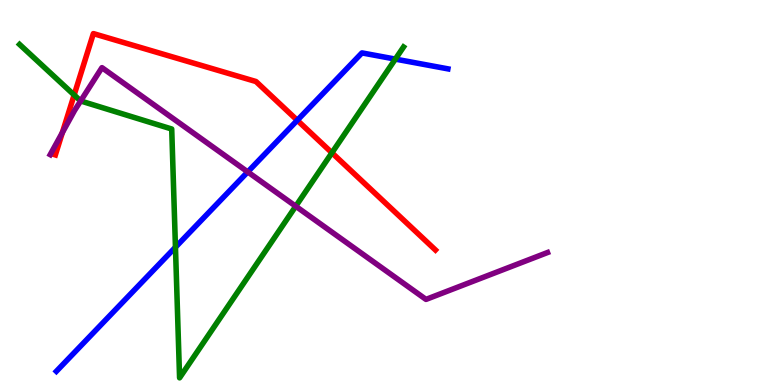[{'lines': ['blue', 'red'], 'intersections': [{'x': 3.84, 'y': 6.88}]}, {'lines': ['green', 'red'], 'intersections': [{'x': 0.957, 'y': 7.53}, {'x': 4.28, 'y': 6.03}]}, {'lines': ['purple', 'red'], 'intersections': [{'x': 0.805, 'y': 6.56}]}, {'lines': ['blue', 'green'], 'intersections': [{'x': 2.26, 'y': 3.58}, {'x': 5.1, 'y': 8.46}]}, {'lines': ['blue', 'purple'], 'intersections': [{'x': 3.2, 'y': 5.53}]}, {'lines': ['green', 'purple'], 'intersections': [{'x': 1.04, 'y': 7.38}, {'x': 3.82, 'y': 4.64}]}]